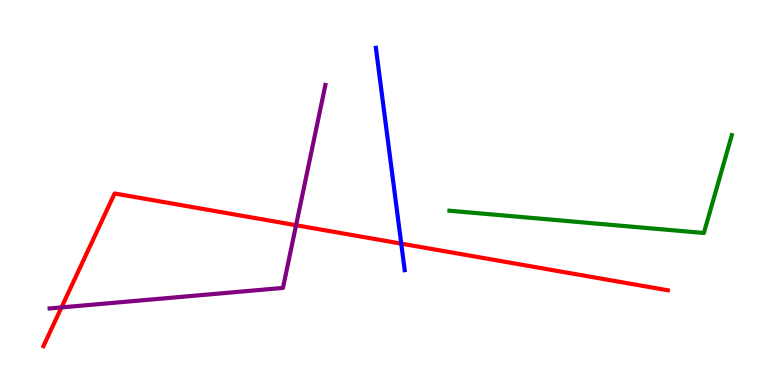[{'lines': ['blue', 'red'], 'intersections': [{'x': 5.18, 'y': 3.67}]}, {'lines': ['green', 'red'], 'intersections': []}, {'lines': ['purple', 'red'], 'intersections': [{'x': 0.793, 'y': 2.02}, {'x': 3.82, 'y': 4.15}]}, {'lines': ['blue', 'green'], 'intersections': []}, {'lines': ['blue', 'purple'], 'intersections': []}, {'lines': ['green', 'purple'], 'intersections': []}]